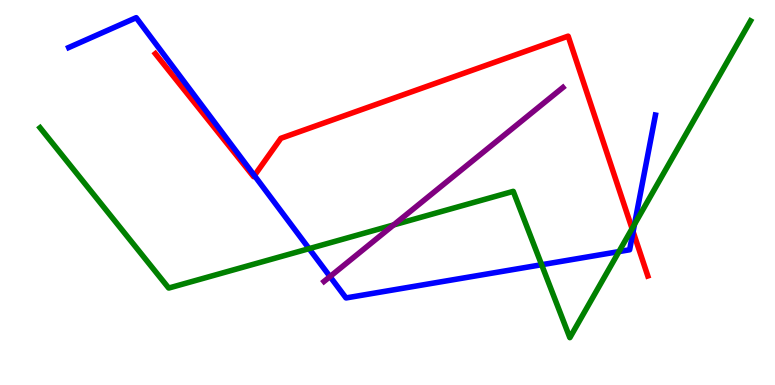[{'lines': ['blue', 'red'], 'intersections': [{'x': 3.28, 'y': 5.44}, {'x': 8.17, 'y': 3.98}]}, {'lines': ['green', 'red'], 'intersections': [{'x': 8.16, 'y': 4.06}]}, {'lines': ['purple', 'red'], 'intersections': []}, {'lines': ['blue', 'green'], 'intersections': [{'x': 3.99, 'y': 3.54}, {'x': 6.99, 'y': 3.12}, {'x': 7.99, 'y': 3.47}, {'x': 8.19, 'y': 4.17}]}, {'lines': ['blue', 'purple'], 'intersections': [{'x': 4.26, 'y': 2.82}]}, {'lines': ['green', 'purple'], 'intersections': [{'x': 5.08, 'y': 4.16}]}]